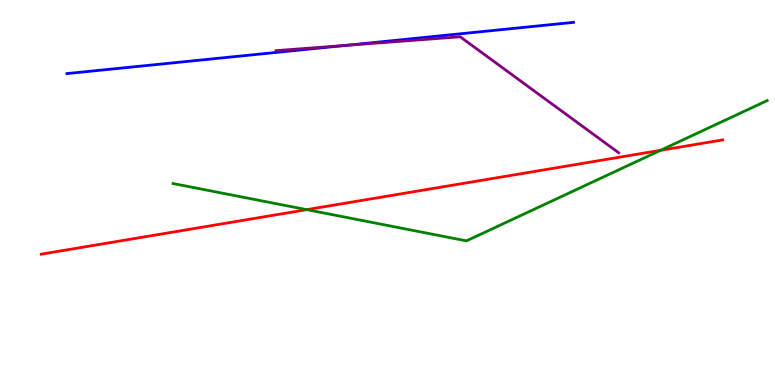[{'lines': ['blue', 'red'], 'intersections': []}, {'lines': ['green', 'red'], 'intersections': [{'x': 3.96, 'y': 4.55}, {'x': 8.52, 'y': 6.1}]}, {'lines': ['purple', 'red'], 'intersections': []}, {'lines': ['blue', 'green'], 'intersections': []}, {'lines': ['blue', 'purple'], 'intersections': [{'x': 4.46, 'y': 8.82}]}, {'lines': ['green', 'purple'], 'intersections': []}]